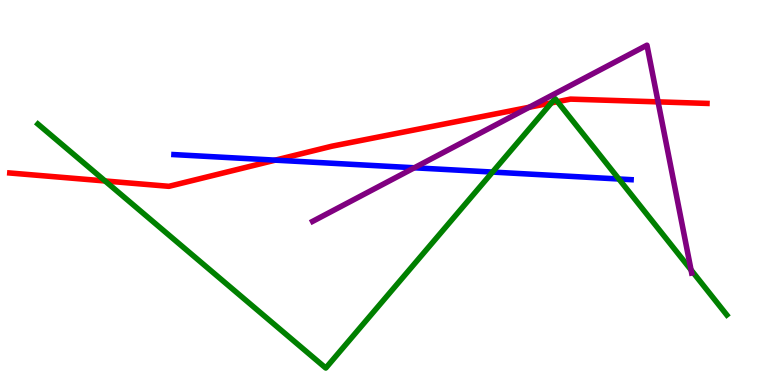[{'lines': ['blue', 'red'], 'intersections': [{'x': 3.55, 'y': 5.84}]}, {'lines': ['green', 'red'], 'intersections': [{'x': 1.36, 'y': 5.3}, {'x': 7.11, 'y': 7.33}, {'x': 7.19, 'y': 7.36}]}, {'lines': ['purple', 'red'], 'intersections': [{'x': 6.83, 'y': 7.21}, {'x': 8.49, 'y': 7.35}]}, {'lines': ['blue', 'green'], 'intersections': [{'x': 6.36, 'y': 5.53}, {'x': 7.99, 'y': 5.35}]}, {'lines': ['blue', 'purple'], 'intersections': [{'x': 5.35, 'y': 5.64}]}, {'lines': ['green', 'purple'], 'intersections': [{'x': 8.92, 'y': 2.99}]}]